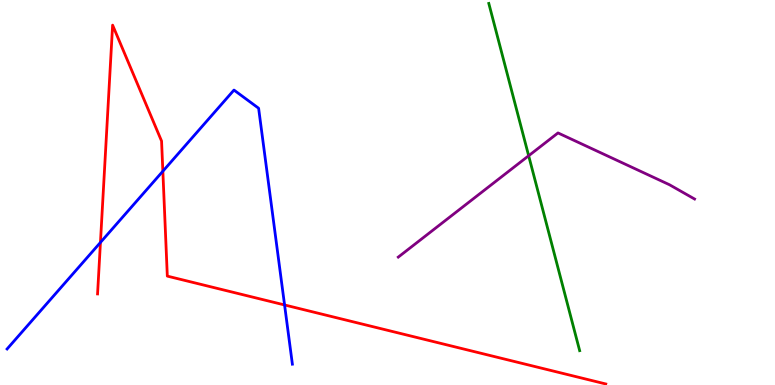[{'lines': ['blue', 'red'], 'intersections': [{'x': 1.3, 'y': 3.7}, {'x': 2.1, 'y': 5.55}, {'x': 3.67, 'y': 2.08}]}, {'lines': ['green', 'red'], 'intersections': []}, {'lines': ['purple', 'red'], 'intersections': []}, {'lines': ['blue', 'green'], 'intersections': []}, {'lines': ['blue', 'purple'], 'intersections': []}, {'lines': ['green', 'purple'], 'intersections': [{'x': 6.82, 'y': 5.95}]}]